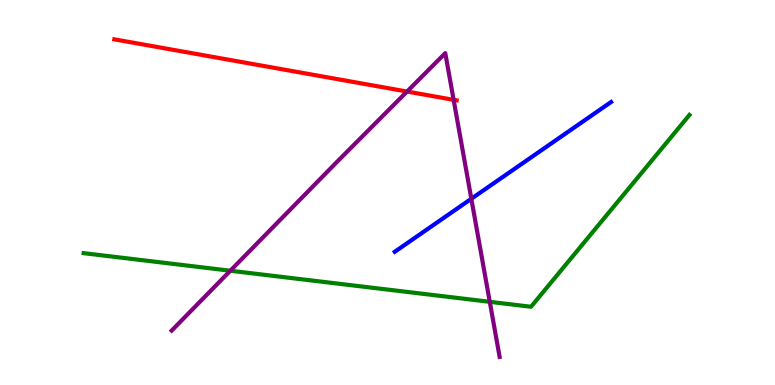[{'lines': ['blue', 'red'], 'intersections': []}, {'lines': ['green', 'red'], 'intersections': []}, {'lines': ['purple', 'red'], 'intersections': [{'x': 5.25, 'y': 7.62}, {'x': 5.85, 'y': 7.41}]}, {'lines': ['blue', 'green'], 'intersections': []}, {'lines': ['blue', 'purple'], 'intersections': [{'x': 6.08, 'y': 4.84}]}, {'lines': ['green', 'purple'], 'intersections': [{'x': 2.97, 'y': 2.97}, {'x': 6.32, 'y': 2.16}]}]